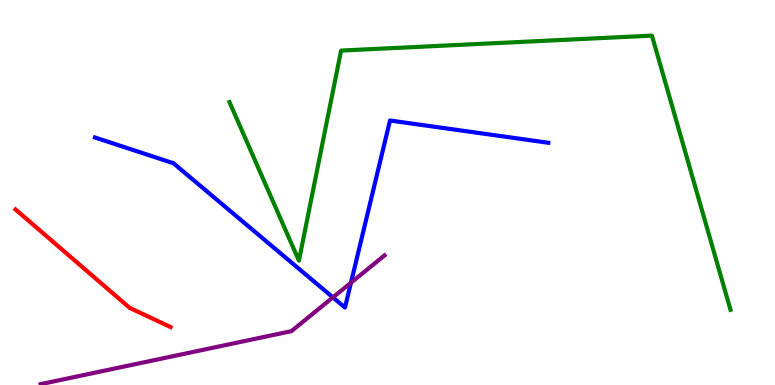[{'lines': ['blue', 'red'], 'intersections': []}, {'lines': ['green', 'red'], 'intersections': []}, {'lines': ['purple', 'red'], 'intersections': []}, {'lines': ['blue', 'green'], 'intersections': []}, {'lines': ['blue', 'purple'], 'intersections': [{'x': 4.3, 'y': 2.28}, {'x': 4.53, 'y': 2.66}]}, {'lines': ['green', 'purple'], 'intersections': []}]